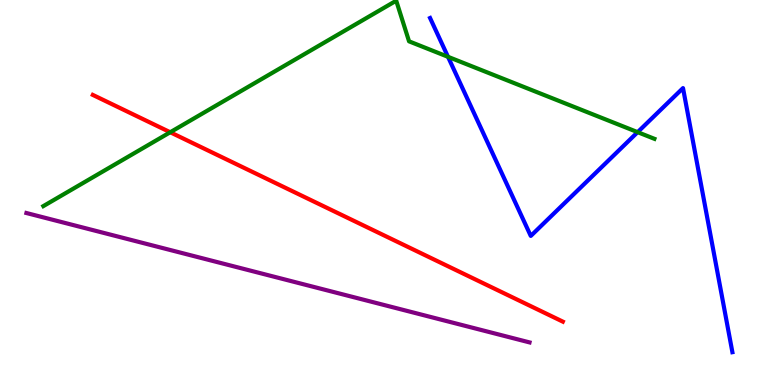[{'lines': ['blue', 'red'], 'intersections': []}, {'lines': ['green', 'red'], 'intersections': [{'x': 2.2, 'y': 6.56}]}, {'lines': ['purple', 'red'], 'intersections': []}, {'lines': ['blue', 'green'], 'intersections': [{'x': 5.78, 'y': 8.52}, {'x': 8.23, 'y': 6.57}]}, {'lines': ['blue', 'purple'], 'intersections': []}, {'lines': ['green', 'purple'], 'intersections': []}]